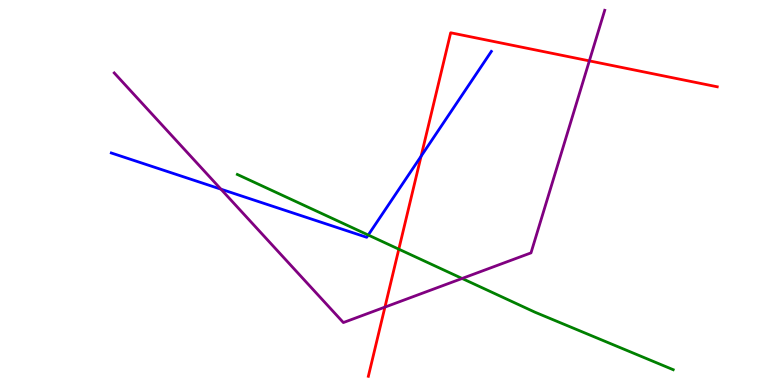[{'lines': ['blue', 'red'], 'intersections': [{'x': 5.43, 'y': 5.94}]}, {'lines': ['green', 'red'], 'intersections': [{'x': 5.15, 'y': 3.53}]}, {'lines': ['purple', 'red'], 'intersections': [{'x': 4.97, 'y': 2.02}, {'x': 7.6, 'y': 8.42}]}, {'lines': ['blue', 'green'], 'intersections': [{'x': 4.75, 'y': 3.9}]}, {'lines': ['blue', 'purple'], 'intersections': [{'x': 2.85, 'y': 5.09}]}, {'lines': ['green', 'purple'], 'intersections': [{'x': 5.96, 'y': 2.77}]}]